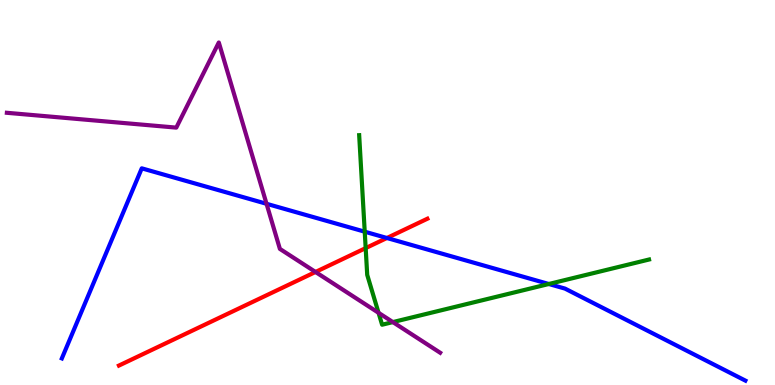[{'lines': ['blue', 'red'], 'intersections': [{'x': 4.99, 'y': 3.82}]}, {'lines': ['green', 'red'], 'intersections': [{'x': 4.72, 'y': 3.56}]}, {'lines': ['purple', 'red'], 'intersections': [{'x': 4.07, 'y': 2.94}]}, {'lines': ['blue', 'green'], 'intersections': [{'x': 4.71, 'y': 3.98}, {'x': 7.08, 'y': 2.62}]}, {'lines': ['blue', 'purple'], 'intersections': [{'x': 3.44, 'y': 4.71}]}, {'lines': ['green', 'purple'], 'intersections': [{'x': 4.88, 'y': 1.88}, {'x': 5.07, 'y': 1.63}]}]